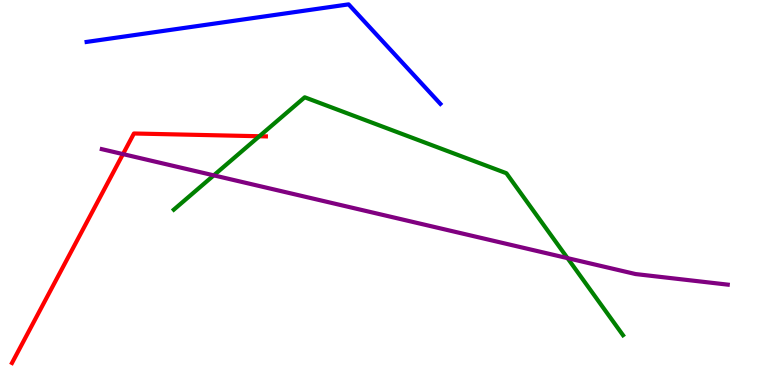[{'lines': ['blue', 'red'], 'intersections': []}, {'lines': ['green', 'red'], 'intersections': [{'x': 3.35, 'y': 6.46}]}, {'lines': ['purple', 'red'], 'intersections': [{'x': 1.59, 'y': 6.0}]}, {'lines': ['blue', 'green'], 'intersections': []}, {'lines': ['blue', 'purple'], 'intersections': []}, {'lines': ['green', 'purple'], 'intersections': [{'x': 2.76, 'y': 5.45}, {'x': 7.32, 'y': 3.3}]}]